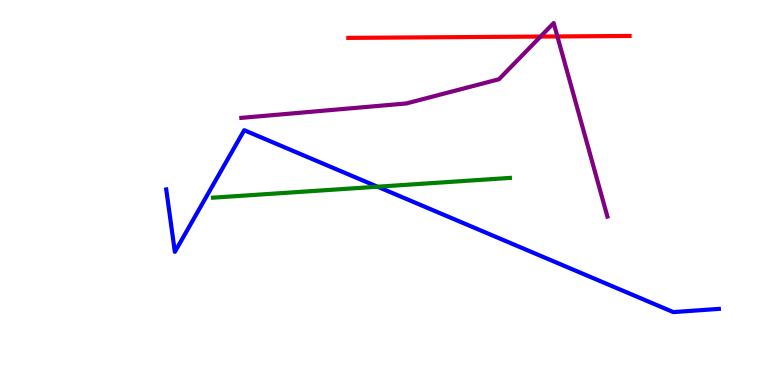[{'lines': ['blue', 'red'], 'intersections': []}, {'lines': ['green', 'red'], 'intersections': []}, {'lines': ['purple', 'red'], 'intersections': [{'x': 6.97, 'y': 9.05}, {'x': 7.19, 'y': 9.05}]}, {'lines': ['blue', 'green'], 'intersections': [{'x': 4.87, 'y': 5.15}]}, {'lines': ['blue', 'purple'], 'intersections': []}, {'lines': ['green', 'purple'], 'intersections': []}]